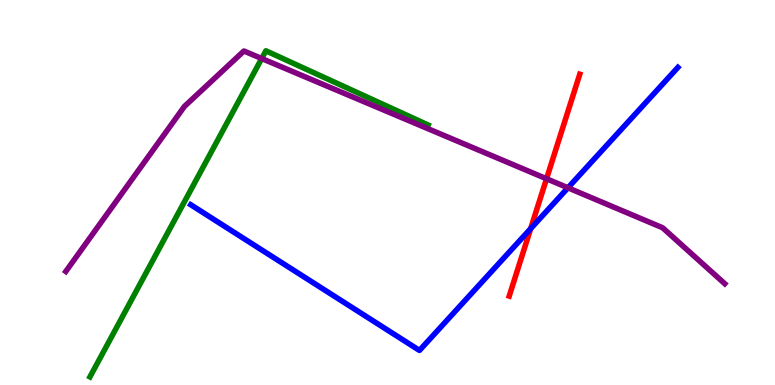[{'lines': ['blue', 'red'], 'intersections': [{'x': 6.85, 'y': 4.06}]}, {'lines': ['green', 'red'], 'intersections': []}, {'lines': ['purple', 'red'], 'intersections': [{'x': 7.05, 'y': 5.36}]}, {'lines': ['blue', 'green'], 'intersections': []}, {'lines': ['blue', 'purple'], 'intersections': [{'x': 7.33, 'y': 5.12}]}, {'lines': ['green', 'purple'], 'intersections': [{'x': 3.38, 'y': 8.48}]}]